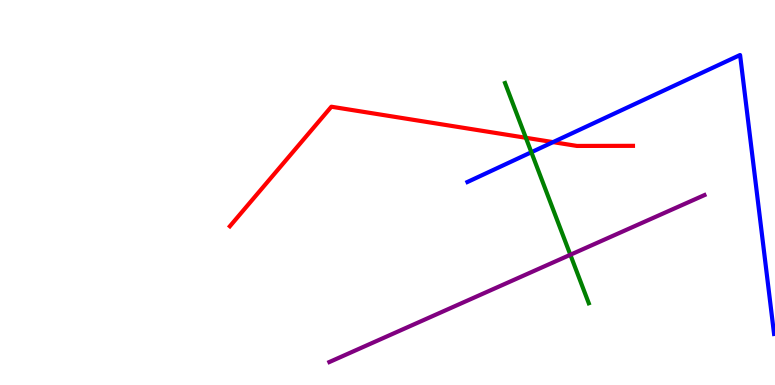[{'lines': ['blue', 'red'], 'intersections': [{'x': 7.14, 'y': 6.31}]}, {'lines': ['green', 'red'], 'intersections': [{'x': 6.79, 'y': 6.42}]}, {'lines': ['purple', 'red'], 'intersections': []}, {'lines': ['blue', 'green'], 'intersections': [{'x': 6.86, 'y': 6.05}]}, {'lines': ['blue', 'purple'], 'intersections': []}, {'lines': ['green', 'purple'], 'intersections': [{'x': 7.36, 'y': 3.38}]}]